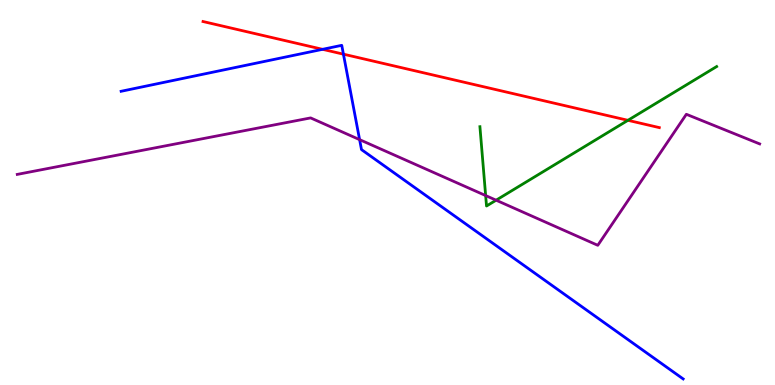[{'lines': ['blue', 'red'], 'intersections': [{'x': 4.16, 'y': 8.72}, {'x': 4.43, 'y': 8.59}]}, {'lines': ['green', 'red'], 'intersections': [{'x': 8.1, 'y': 6.87}]}, {'lines': ['purple', 'red'], 'intersections': []}, {'lines': ['blue', 'green'], 'intersections': []}, {'lines': ['blue', 'purple'], 'intersections': [{'x': 4.64, 'y': 6.37}]}, {'lines': ['green', 'purple'], 'intersections': [{'x': 6.27, 'y': 4.92}, {'x': 6.4, 'y': 4.8}]}]